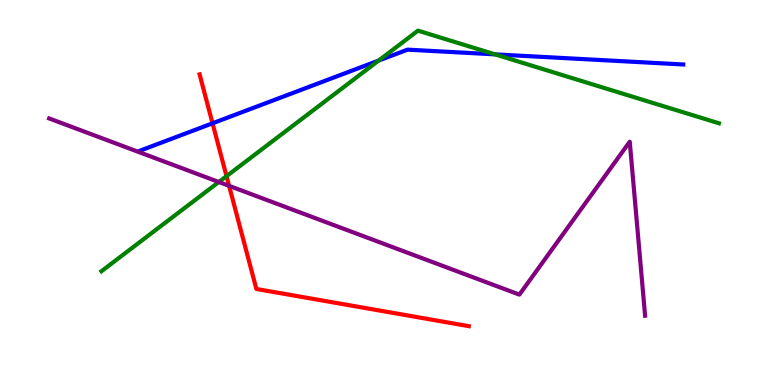[{'lines': ['blue', 'red'], 'intersections': [{'x': 2.74, 'y': 6.8}]}, {'lines': ['green', 'red'], 'intersections': [{'x': 2.92, 'y': 5.42}]}, {'lines': ['purple', 'red'], 'intersections': [{'x': 2.96, 'y': 5.17}]}, {'lines': ['blue', 'green'], 'intersections': [{'x': 4.89, 'y': 8.43}, {'x': 6.39, 'y': 8.59}]}, {'lines': ['blue', 'purple'], 'intersections': []}, {'lines': ['green', 'purple'], 'intersections': [{'x': 2.82, 'y': 5.27}]}]